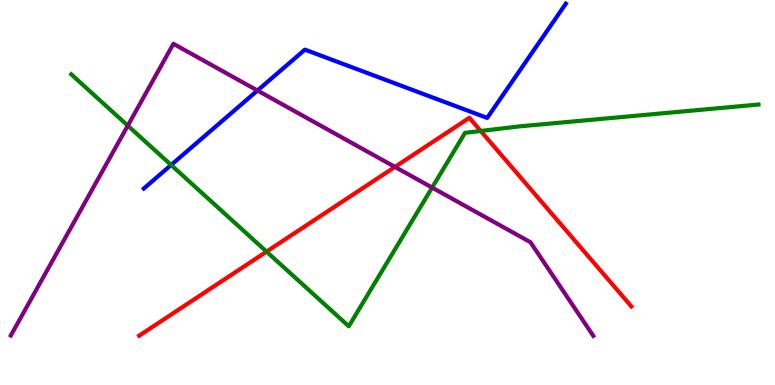[{'lines': ['blue', 'red'], 'intersections': []}, {'lines': ['green', 'red'], 'intersections': [{'x': 3.44, 'y': 3.46}, {'x': 6.2, 'y': 6.6}]}, {'lines': ['purple', 'red'], 'intersections': [{'x': 5.1, 'y': 5.66}]}, {'lines': ['blue', 'green'], 'intersections': [{'x': 2.21, 'y': 5.71}]}, {'lines': ['blue', 'purple'], 'intersections': [{'x': 3.32, 'y': 7.65}]}, {'lines': ['green', 'purple'], 'intersections': [{'x': 1.65, 'y': 6.74}, {'x': 5.58, 'y': 5.13}]}]